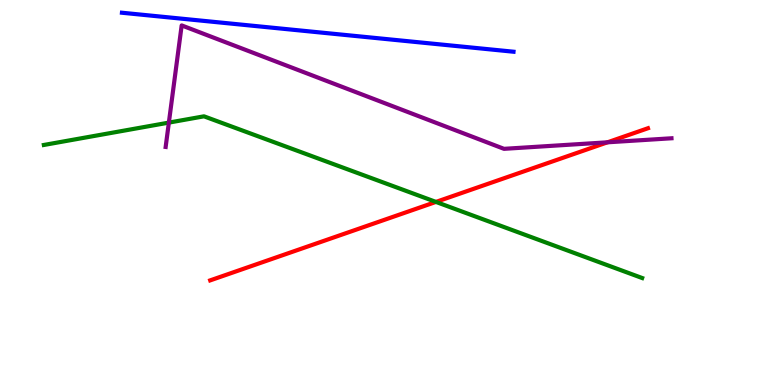[{'lines': ['blue', 'red'], 'intersections': []}, {'lines': ['green', 'red'], 'intersections': [{'x': 5.63, 'y': 4.76}]}, {'lines': ['purple', 'red'], 'intersections': [{'x': 7.84, 'y': 6.3}]}, {'lines': ['blue', 'green'], 'intersections': []}, {'lines': ['blue', 'purple'], 'intersections': []}, {'lines': ['green', 'purple'], 'intersections': [{'x': 2.18, 'y': 6.82}]}]